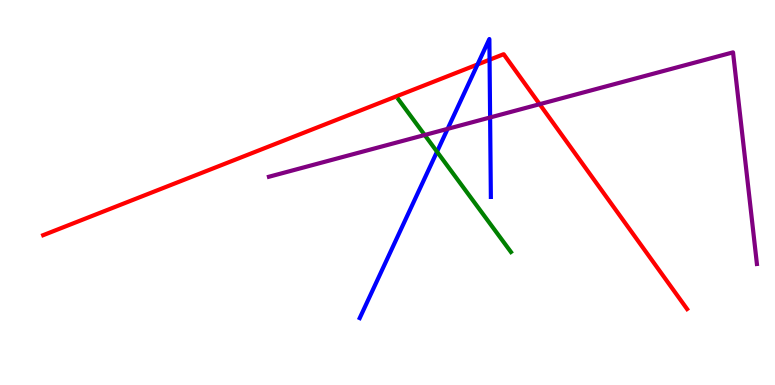[{'lines': ['blue', 'red'], 'intersections': [{'x': 6.16, 'y': 8.33}, {'x': 6.32, 'y': 8.45}]}, {'lines': ['green', 'red'], 'intersections': []}, {'lines': ['purple', 'red'], 'intersections': [{'x': 6.96, 'y': 7.29}]}, {'lines': ['blue', 'green'], 'intersections': [{'x': 5.64, 'y': 6.06}]}, {'lines': ['blue', 'purple'], 'intersections': [{'x': 5.78, 'y': 6.65}, {'x': 6.32, 'y': 6.95}]}, {'lines': ['green', 'purple'], 'intersections': [{'x': 5.48, 'y': 6.49}]}]